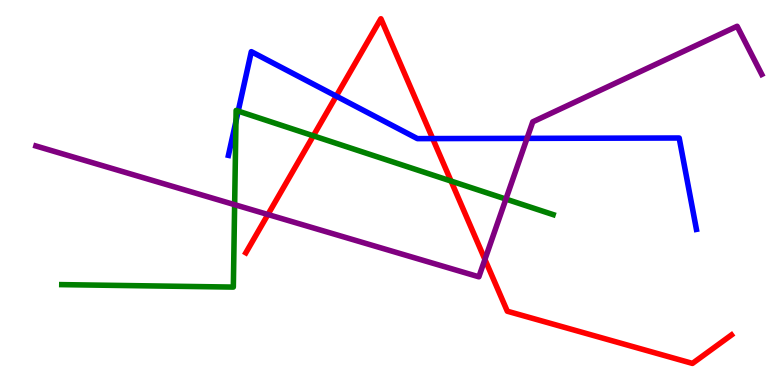[{'lines': ['blue', 'red'], 'intersections': [{'x': 4.34, 'y': 7.5}, {'x': 5.58, 'y': 6.4}]}, {'lines': ['green', 'red'], 'intersections': [{'x': 4.04, 'y': 6.47}, {'x': 5.82, 'y': 5.3}]}, {'lines': ['purple', 'red'], 'intersections': [{'x': 3.46, 'y': 4.43}, {'x': 6.26, 'y': 3.26}]}, {'lines': ['blue', 'green'], 'intersections': [{'x': 3.04, 'y': 6.85}, {'x': 3.07, 'y': 7.11}]}, {'lines': ['blue', 'purple'], 'intersections': [{'x': 6.8, 'y': 6.41}]}, {'lines': ['green', 'purple'], 'intersections': [{'x': 3.03, 'y': 4.68}, {'x': 6.53, 'y': 4.83}]}]